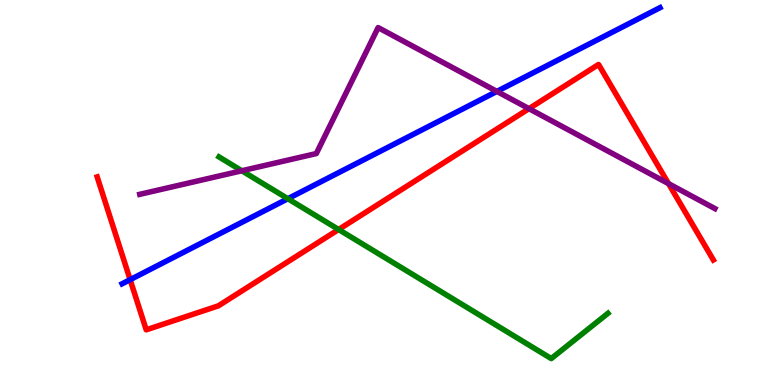[{'lines': ['blue', 'red'], 'intersections': [{'x': 1.68, 'y': 2.74}]}, {'lines': ['green', 'red'], 'intersections': [{'x': 4.37, 'y': 4.04}]}, {'lines': ['purple', 'red'], 'intersections': [{'x': 6.83, 'y': 7.18}, {'x': 8.63, 'y': 5.23}]}, {'lines': ['blue', 'green'], 'intersections': [{'x': 3.71, 'y': 4.84}]}, {'lines': ['blue', 'purple'], 'intersections': [{'x': 6.41, 'y': 7.63}]}, {'lines': ['green', 'purple'], 'intersections': [{'x': 3.12, 'y': 5.56}]}]